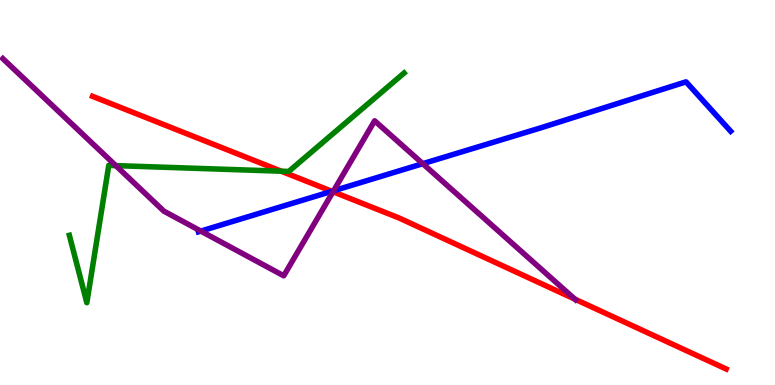[{'lines': ['blue', 'red'], 'intersections': [{'x': 4.28, 'y': 5.03}]}, {'lines': ['green', 'red'], 'intersections': [{'x': 3.63, 'y': 5.55}]}, {'lines': ['purple', 'red'], 'intersections': [{'x': 4.3, 'y': 5.02}, {'x': 7.42, 'y': 2.23}]}, {'lines': ['blue', 'green'], 'intersections': []}, {'lines': ['blue', 'purple'], 'intersections': [{'x': 2.59, 'y': 4.0}, {'x': 4.3, 'y': 5.04}, {'x': 5.46, 'y': 5.75}]}, {'lines': ['green', 'purple'], 'intersections': [{'x': 1.49, 'y': 5.7}]}]